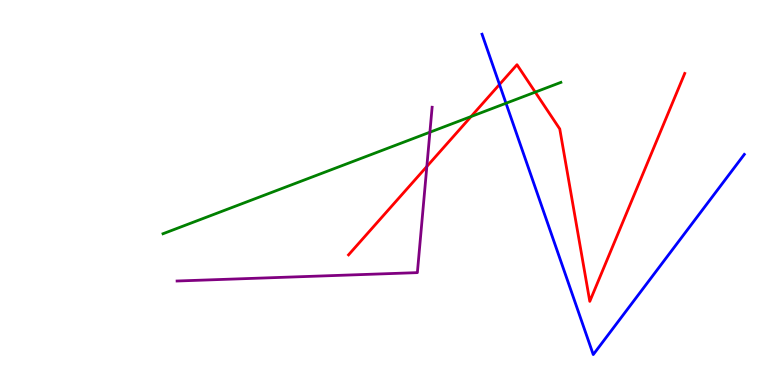[{'lines': ['blue', 'red'], 'intersections': [{'x': 6.44, 'y': 7.81}]}, {'lines': ['green', 'red'], 'intersections': [{'x': 6.08, 'y': 6.97}, {'x': 6.91, 'y': 7.61}]}, {'lines': ['purple', 'red'], 'intersections': [{'x': 5.51, 'y': 5.68}]}, {'lines': ['blue', 'green'], 'intersections': [{'x': 6.53, 'y': 7.32}]}, {'lines': ['blue', 'purple'], 'intersections': []}, {'lines': ['green', 'purple'], 'intersections': [{'x': 5.55, 'y': 6.57}]}]